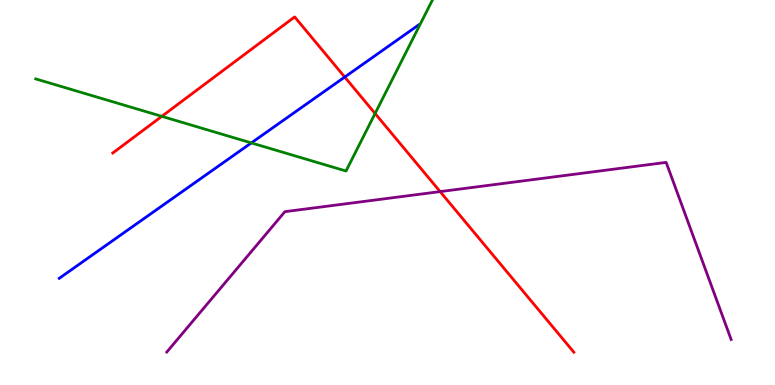[{'lines': ['blue', 'red'], 'intersections': [{'x': 4.45, 'y': 8.0}]}, {'lines': ['green', 'red'], 'intersections': [{'x': 2.09, 'y': 6.98}, {'x': 4.84, 'y': 7.05}]}, {'lines': ['purple', 'red'], 'intersections': [{'x': 5.68, 'y': 5.02}]}, {'lines': ['blue', 'green'], 'intersections': [{'x': 3.24, 'y': 6.29}]}, {'lines': ['blue', 'purple'], 'intersections': []}, {'lines': ['green', 'purple'], 'intersections': []}]